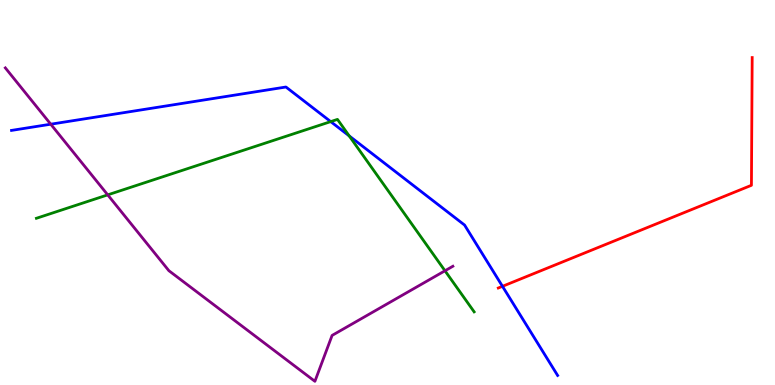[{'lines': ['blue', 'red'], 'intersections': [{'x': 6.48, 'y': 2.56}]}, {'lines': ['green', 'red'], 'intersections': []}, {'lines': ['purple', 'red'], 'intersections': []}, {'lines': ['blue', 'green'], 'intersections': [{'x': 4.27, 'y': 6.84}, {'x': 4.51, 'y': 6.47}]}, {'lines': ['blue', 'purple'], 'intersections': [{'x': 0.655, 'y': 6.77}]}, {'lines': ['green', 'purple'], 'intersections': [{'x': 1.39, 'y': 4.94}, {'x': 5.74, 'y': 2.97}]}]